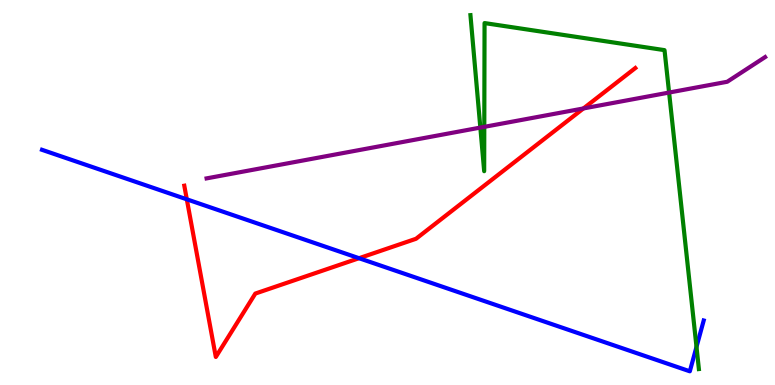[{'lines': ['blue', 'red'], 'intersections': [{'x': 2.41, 'y': 4.82}, {'x': 4.63, 'y': 3.29}]}, {'lines': ['green', 'red'], 'intersections': []}, {'lines': ['purple', 'red'], 'intersections': [{'x': 7.53, 'y': 7.18}]}, {'lines': ['blue', 'green'], 'intersections': [{'x': 8.99, 'y': 0.99}]}, {'lines': ['blue', 'purple'], 'intersections': []}, {'lines': ['green', 'purple'], 'intersections': [{'x': 6.2, 'y': 6.69}, {'x': 6.25, 'y': 6.71}, {'x': 8.63, 'y': 7.6}]}]